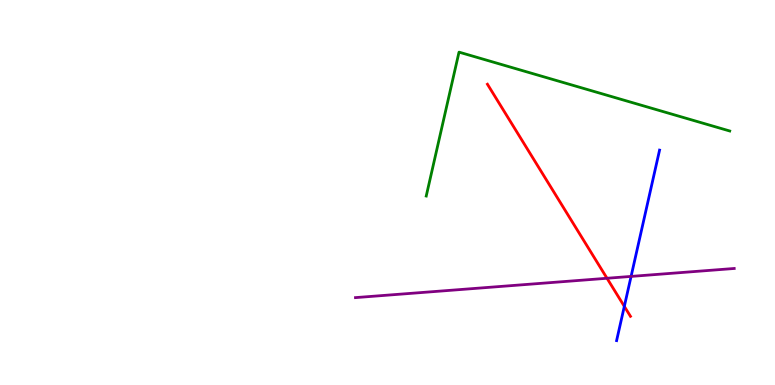[{'lines': ['blue', 'red'], 'intersections': [{'x': 8.06, 'y': 2.04}]}, {'lines': ['green', 'red'], 'intersections': []}, {'lines': ['purple', 'red'], 'intersections': [{'x': 7.83, 'y': 2.77}]}, {'lines': ['blue', 'green'], 'intersections': []}, {'lines': ['blue', 'purple'], 'intersections': [{'x': 8.14, 'y': 2.82}]}, {'lines': ['green', 'purple'], 'intersections': []}]